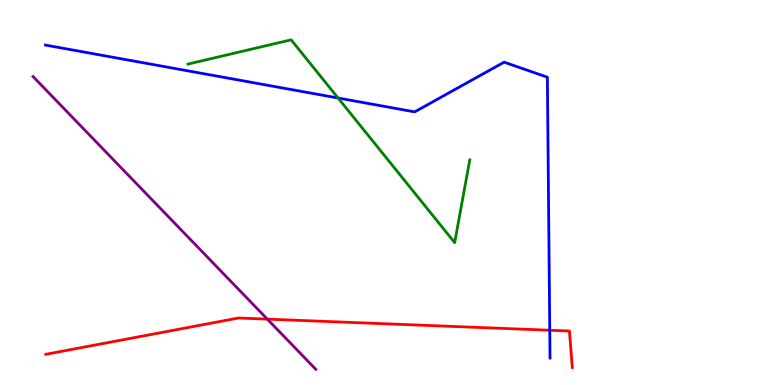[{'lines': ['blue', 'red'], 'intersections': [{'x': 7.09, 'y': 1.42}]}, {'lines': ['green', 'red'], 'intersections': []}, {'lines': ['purple', 'red'], 'intersections': [{'x': 3.45, 'y': 1.71}]}, {'lines': ['blue', 'green'], 'intersections': [{'x': 4.36, 'y': 7.45}]}, {'lines': ['blue', 'purple'], 'intersections': []}, {'lines': ['green', 'purple'], 'intersections': []}]